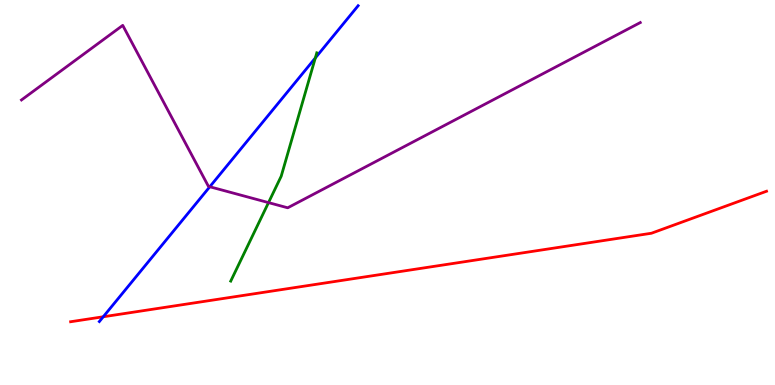[{'lines': ['blue', 'red'], 'intersections': [{'x': 1.33, 'y': 1.77}]}, {'lines': ['green', 'red'], 'intersections': []}, {'lines': ['purple', 'red'], 'intersections': []}, {'lines': ['blue', 'green'], 'intersections': [{'x': 4.07, 'y': 8.49}]}, {'lines': ['blue', 'purple'], 'intersections': [{'x': 2.71, 'y': 5.15}]}, {'lines': ['green', 'purple'], 'intersections': [{'x': 3.46, 'y': 4.74}]}]